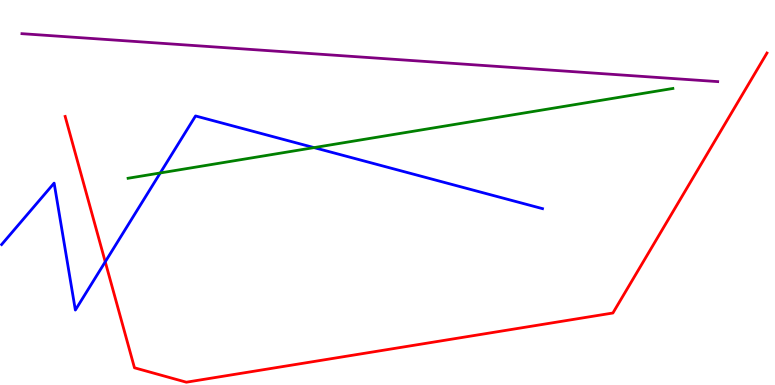[{'lines': ['blue', 'red'], 'intersections': [{'x': 1.36, 'y': 3.2}]}, {'lines': ['green', 'red'], 'intersections': []}, {'lines': ['purple', 'red'], 'intersections': []}, {'lines': ['blue', 'green'], 'intersections': [{'x': 2.07, 'y': 5.51}, {'x': 4.05, 'y': 6.17}]}, {'lines': ['blue', 'purple'], 'intersections': []}, {'lines': ['green', 'purple'], 'intersections': []}]